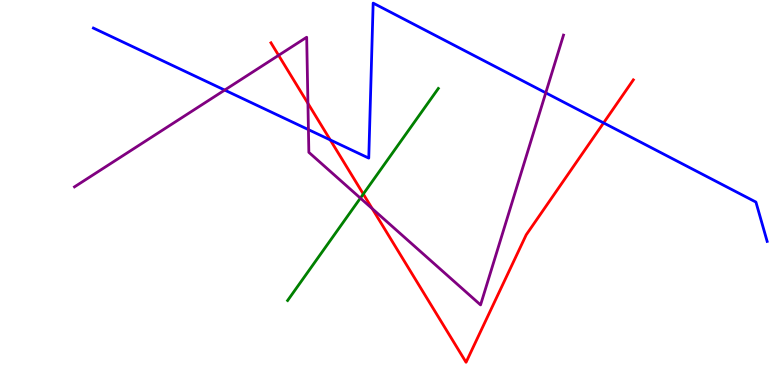[{'lines': ['blue', 'red'], 'intersections': [{'x': 4.26, 'y': 6.37}, {'x': 7.79, 'y': 6.81}]}, {'lines': ['green', 'red'], 'intersections': [{'x': 4.69, 'y': 4.96}]}, {'lines': ['purple', 'red'], 'intersections': [{'x': 3.59, 'y': 8.56}, {'x': 3.97, 'y': 7.32}, {'x': 4.8, 'y': 4.58}]}, {'lines': ['blue', 'green'], 'intersections': []}, {'lines': ['blue', 'purple'], 'intersections': [{'x': 2.9, 'y': 7.66}, {'x': 3.98, 'y': 6.63}, {'x': 7.04, 'y': 7.59}]}, {'lines': ['green', 'purple'], 'intersections': [{'x': 4.65, 'y': 4.85}]}]